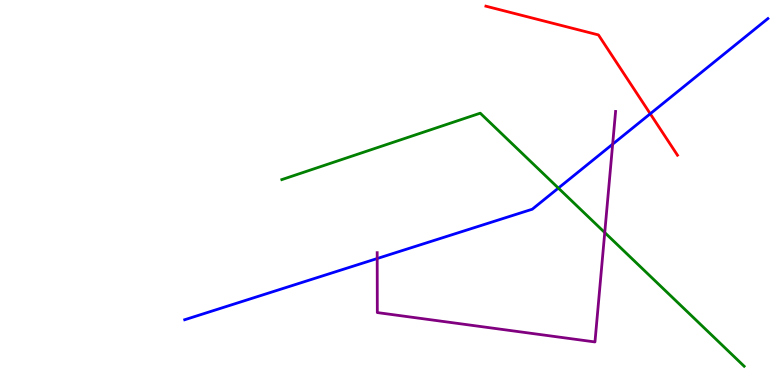[{'lines': ['blue', 'red'], 'intersections': [{'x': 8.39, 'y': 7.04}]}, {'lines': ['green', 'red'], 'intersections': []}, {'lines': ['purple', 'red'], 'intersections': []}, {'lines': ['blue', 'green'], 'intersections': [{'x': 7.2, 'y': 5.11}]}, {'lines': ['blue', 'purple'], 'intersections': [{'x': 4.87, 'y': 3.28}, {'x': 7.91, 'y': 6.26}]}, {'lines': ['green', 'purple'], 'intersections': [{'x': 7.8, 'y': 3.96}]}]